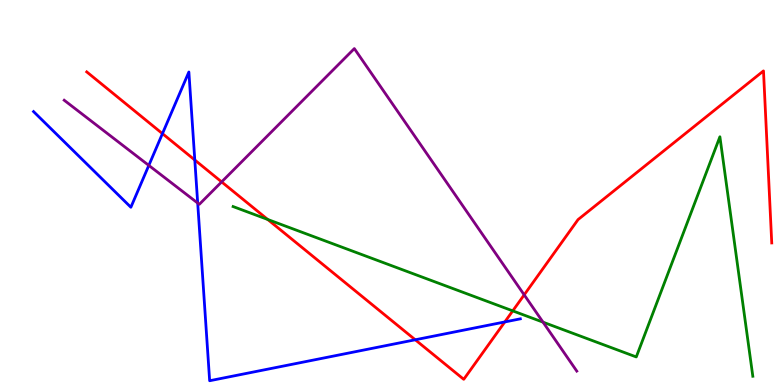[{'lines': ['blue', 'red'], 'intersections': [{'x': 2.1, 'y': 6.53}, {'x': 2.51, 'y': 5.84}, {'x': 5.36, 'y': 1.17}, {'x': 6.51, 'y': 1.64}]}, {'lines': ['green', 'red'], 'intersections': [{'x': 3.45, 'y': 4.3}, {'x': 6.62, 'y': 1.93}]}, {'lines': ['purple', 'red'], 'intersections': [{'x': 2.86, 'y': 5.28}, {'x': 6.76, 'y': 2.34}]}, {'lines': ['blue', 'green'], 'intersections': []}, {'lines': ['blue', 'purple'], 'intersections': [{'x': 1.92, 'y': 5.7}, {'x': 2.55, 'y': 4.73}]}, {'lines': ['green', 'purple'], 'intersections': [{'x': 7.01, 'y': 1.63}]}]